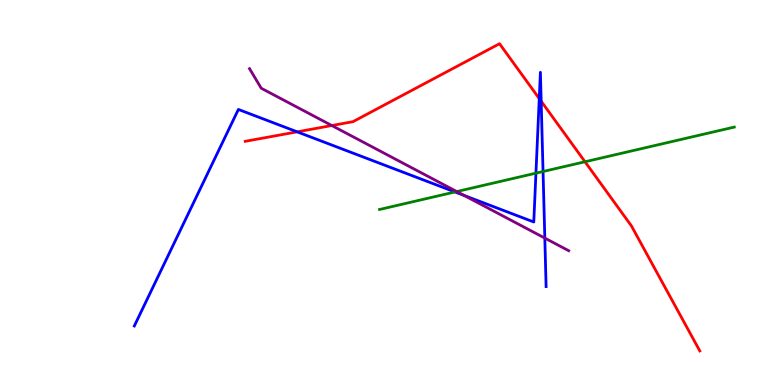[{'lines': ['blue', 'red'], 'intersections': [{'x': 3.83, 'y': 6.58}, {'x': 6.96, 'y': 7.44}, {'x': 6.98, 'y': 7.37}]}, {'lines': ['green', 'red'], 'intersections': [{'x': 7.55, 'y': 5.8}]}, {'lines': ['purple', 'red'], 'intersections': [{'x': 4.28, 'y': 6.74}]}, {'lines': ['blue', 'green'], 'intersections': [{'x': 5.87, 'y': 5.01}, {'x': 6.92, 'y': 5.5}, {'x': 7.01, 'y': 5.55}]}, {'lines': ['blue', 'purple'], 'intersections': [{'x': 5.99, 'y': 4.92}, {'x': 7.03, 'y': 3.82}]}, {'lines': ['green', 'purple'], 'intersections': [{'x': 5.89, 'y': 5.02}]}]